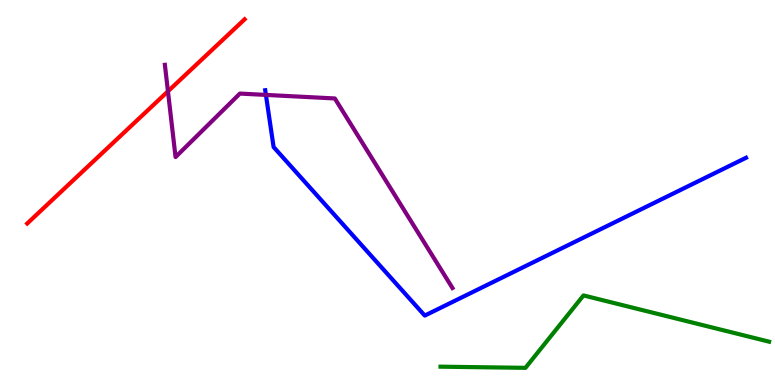[{'lines': ['blue', 'red'], 'intersections': []}, {'lines': ['green', 'red'], 'intersections': []}, {'lines': ['purple', 'red'], 'intersections': [{'x': 2.17, 'y': 7.63}]}, {'lines': ['blue', 'green'], 'intersections': []}, {'lines': ['blue', 'purple'], 'intersections': [{'x': 3.43, 'y': 7.53}]}, {'lines': ['green', 'purple'], 'intersections': []}]